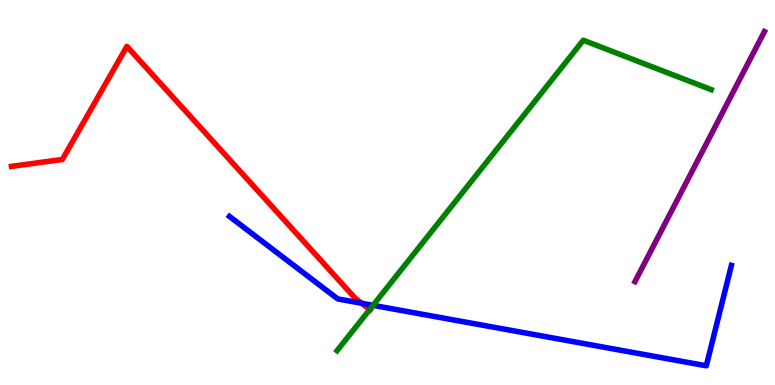[{'lines': ['blue', 'red'], 'intersections': [{'x': 4.67, 'y': 2.12}]}, {'lines': ['green', 'red'], 'intersections': [{'x': 4.77, 'y': 1.96}]}, {'lines': ['purple', 'red'], 'intersections': []}, {'lines': ['blue', 'green'], 'intersections': [{'x': 4.81, 'y': 2.07}]}, {'lines': ['blue', 'purple'], 'intersections': []}, {'lines': ['green', 'purple'], 'intersections': []}]